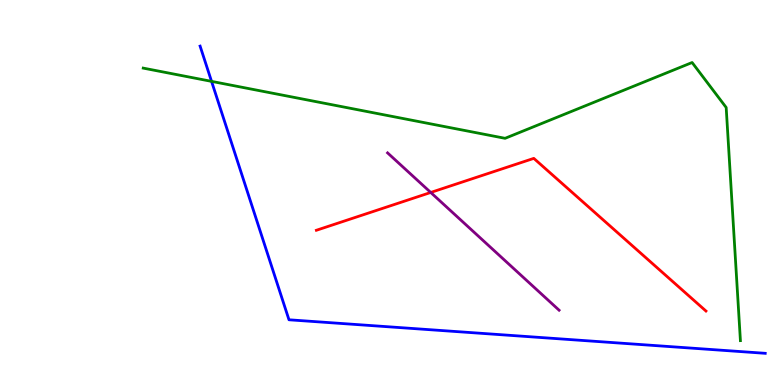[{'lines': ['blue', 'red'], 'intersections': []}, {'lines': ['green', 'red'], 'intersections': []}, {'lines': ['purple', 'red'], 'intersections': [{'x': 5.56, 'y': 5.0}]}, {'lines': ['blue', 'green'], 'intersections': [{'x': 2.73, 'y': 7.89}]}, {'lines': ['blue', 'purple'], 'intersections': []}, {'lines': ['green', 'purple'], 'intersections': []}]